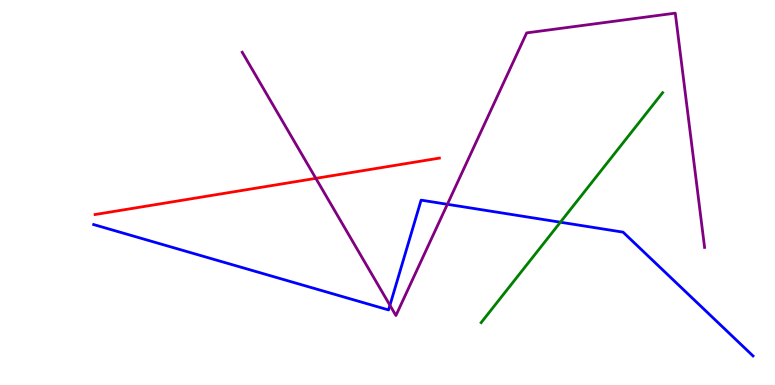[{'lines': ['blue', 'red'], 'intersections': []}, {'lines': ['green', 'red'], 'intersections': []}, {'lines': ['purple', 'red'], 'intersections': [{'x': 4.08, 'y': 5.37}]}, {'lines': ['blue', 'green'], 'intersections': [{'x': 7.23, 'y': 4.23}]}, {'lines': ['blue', 'purple'], 'intersections': [{'x': 5.03, 'y': 2.07}, {'x': 5.77, 'y': 4.69}]}, {'lines': ['green', 'purple'], 'intersections': []}]